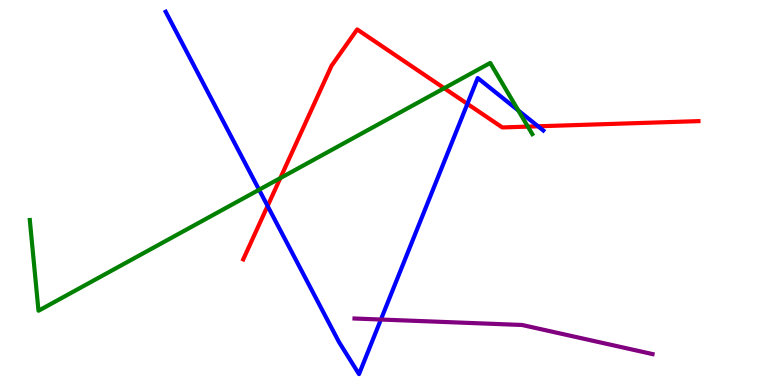[{'lines': ['blue', 'red'], 'intersections': [{'x': 3.45, 'y': 4.65}, {'x': 6.03, 'y': 7.3}, {'x': 6.94, 'y': 6.72}]}, {'lines': ['green', 'red'], 'intersections': [{'x': 3.62, 'y': 5.37}, {'x': 5.73, 'y': 7.71}, {'x': 6.81, 'y': 6.71}]}, {'lines': ['purple', 'red'], 'intersections': []}, {'lines': ['blue', 'green'], 'intersections': [{'x': 3.34, 'y': 5.07}, {'x': 6.69, 'y': 7.13}]}, {'lines': ['blue', 'purple'], 'intersections': [{'x': 4.91, 'y': 1.7}]}, {'lines': ['green', 'purple'], 'intersections': []}]